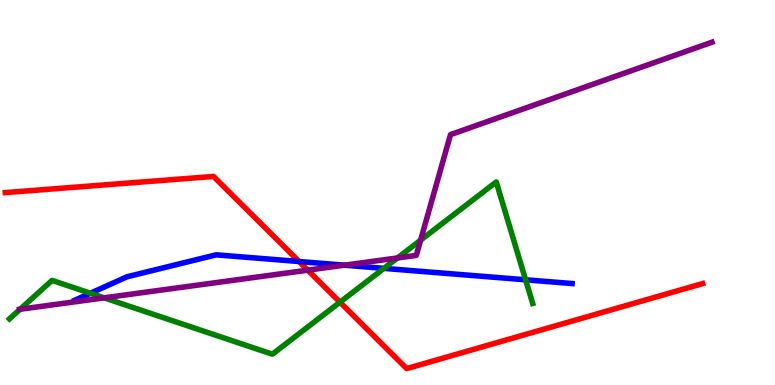[{'lines': ['blue', 'red'], 'intersections': [{'x': 3.86, 'y': 3.21}]}, {'lines': ['green', 'red'], 'intersections': [{'x': 4.39, 'y': 2.15}]}, {'lines': ['purple', 'red'], 'intersections': [{'x': 3.97, 'y': 2.98}]}, {'lines': ['blue', 'green'], 'intersections': [{'x': 1.17, 'y': 2.38}, {'x': 4.95, 'y': 3.03}, {'x': 6.78, 'y': 2.73}]}, {'lines': ['blue', 'purple'], 'intersections': [{'x': 4.44, 'y': 3.11}]}, {'lines': ['green', 'purple'], 'intersections': [{'x': 0.259, 'y': 1.97}, {'x': 1.34, 'y': 2.26}, {'x': 5.13, 'y': 3.3}, {'x': 5.43, 'y': 3.76}]}]